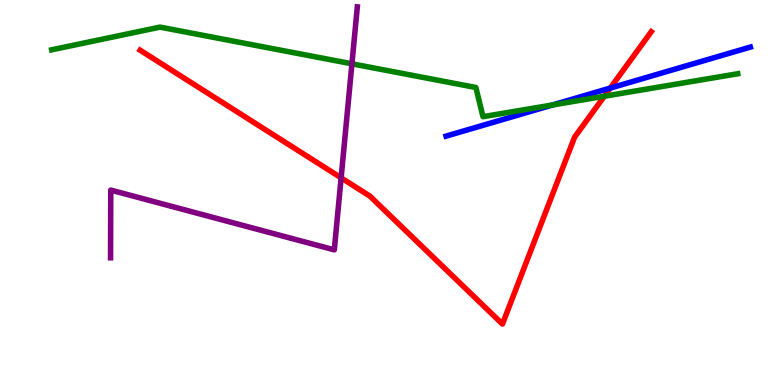[{'lines': ['blue', 'red'], 'intersections': [{'x': 7.87, 'y': 7.71}]}, {'lines': ['green', 'red'], 'intersections': [{'x': 7.8, 'y': 7.5}]}, {'lines': ['purple', 'red'], 'intersections': [{'x': 4.4, 'y': 5.38}]}, {'lines': ['blue', 'green'], 'intersections': [{'x': 7.13, 'y': 7.27}]}, {'lines': ['blue', 'purple'], 'intersections': []}, {'lines': ['green', 'purple'], 'intersections': [{'x': 4.54, 'y': 8.34}]}]